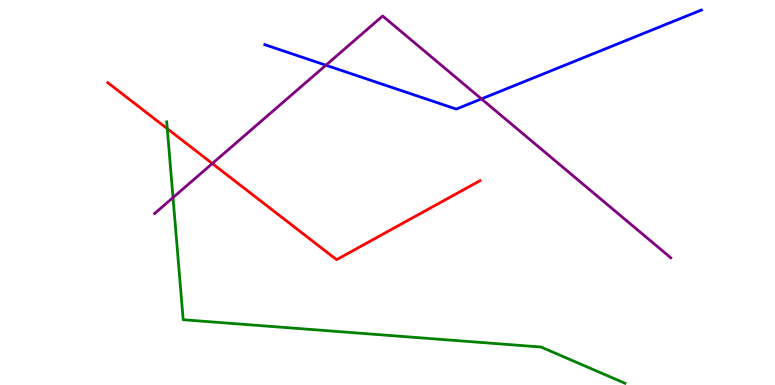[{'lines': ['blue', 'red'], 'intersections': []}, {'lines': ['green', 'red'], 'intersections': [{'x': 2.16, 'y': 6.66}]}, {'lines': ['purple', 'red'], 'intersections': [{'x': 2.74, 'y': 5.75}]}, {'lines': ['blue', 'green'], 'intersections': []}, {'lines': ['blue', 'purple'], 'intersections': [{'x': 4.2, 'y': 8.31}, {'x': 6.21, 'y': 7.43}]}, {'lines': ['green', 'purple'], 'intersections': [{'x': 2.23, 'y': 4.87}]}]